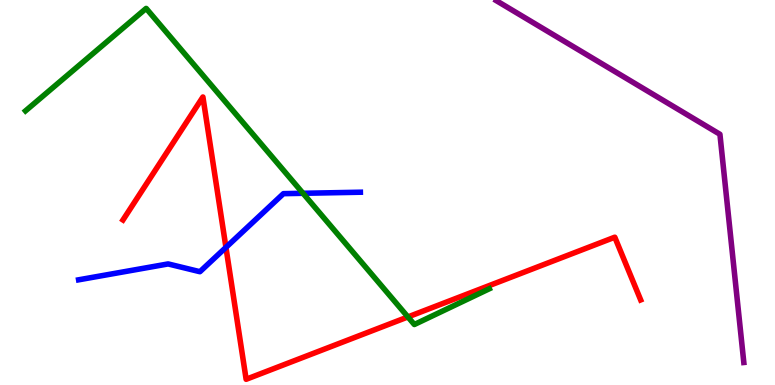[{'lines': ['blue', 'red'], 'intersections': [{'x': 2.92, 'y': 3.57}]}, {'lines': ['green', 'red'], 'intersections': [{'x': 5.26, 'y': 1.77}]}, {'lines': ['purple', 'red'], 'intersections': []}, {'lines': ['blue', 'green'], 'intersections': [{'x': 3.91, 'y': 4.98}]}, {'lines': ['blue', 'purple'], 'intersections': []}, {'lines': ['green', 'purple'], 'intersections': []}]